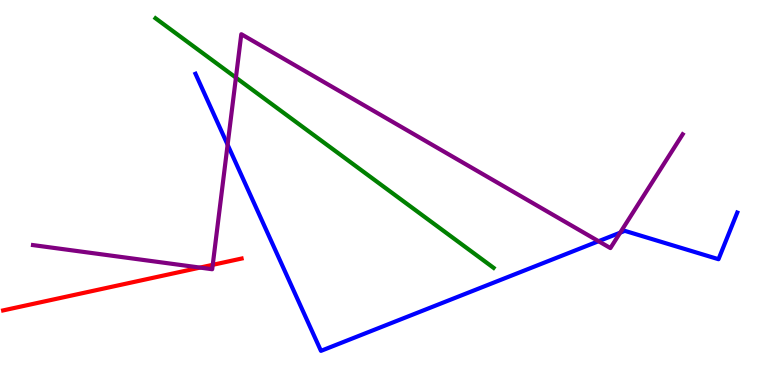[{'lines': ['blue', 'red'], 'intersections': []}, {'lines': ['green', 'red'], 'intersections': []}, {'lines': ['purple', 'red'], 'intersections': [{'x': 2.58, 'y': 3.05}, {'x': 2.75, 'y': 3.12}]}, {'lines': ['blue', 'green'], 'intersections': []}, {'lines': ['blue', 'purple'], 'intersections': [{'x': 2.94, 'y': 6.24}, {'x': 7.72, 'y': 3.73}, {'x': 8.0, 'y': 3.96}]}, {'lines': ['green', 'purple'], 'intersections': [{'x': 3.04, 'y': 7.98}]}]